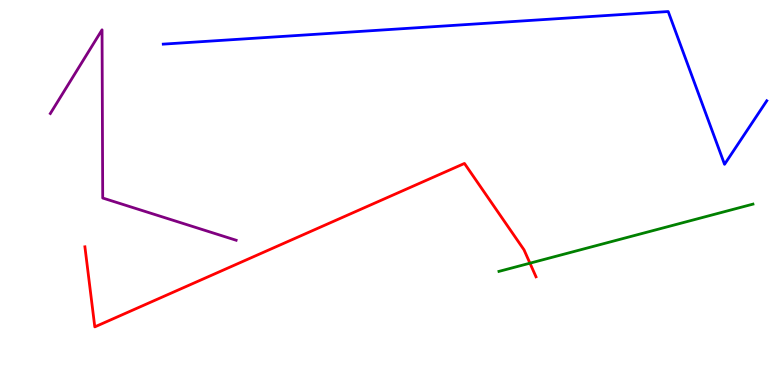[{'lines': ['blue', 'red'], 'intersections': []}, {'lines': ['green', 'red'], 'intersections': [{'x': 6.84, 'y': 3.16}]}, {'lines': ['purple', 'red'], 'intersections': []}, {'lines': ['blue', 'green'], 'intersections': []}, {'lines': ['blue', 'purple'], 'intersections': []}, {'lines': ['green', 'purple'], 'intersections': []}]